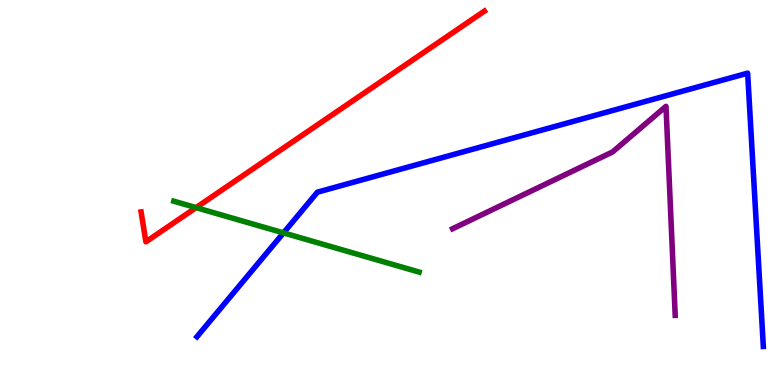[{'lines': ['blue', 'red'], 'intersections': []}, {'lines': ['green', 'red'], 'intersections': [{'x': 2.53, 'y': 4.61}]}, {'lines': ['purple', 'red'], 'intersections': []}, {'lines': ['blue', 'green'], 'intersections': [{'x': 3.66, 'y': 3.95}]}, {'lines': ['blue', 'purple'], 'intersections': []}, {'lines': ['green', 'purple'], 'intersections': []}]